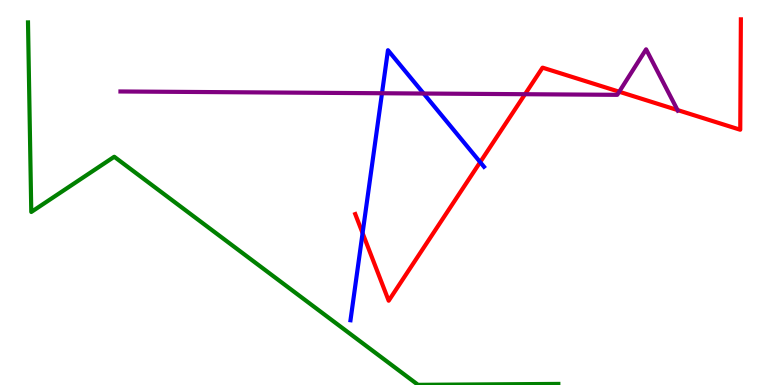[{'lines': ['blue', 'red'], 'intersections': [{'x': 4.68, 'y': 3.95}, {'x': 6.2, 'y': 5.79}]}, {'lines': ['green', 'red'], 'intersections': []}, {'lines': ['purple', 'red'], 'intersections': [{'x': 6.77, 'y': 7.55}, {'x': 7.99, 'y': 7.62}, {'x': 8.74, 'y': 7.14}]}, {'lines': ['blue', 'green'], 'intersections': []}, {'lines': ['blue', 'purple'], 'intersections': [{'x': 4.93, 'y': 7.58}, {'x': 5.47, 'y': 7.57}]}, {'lines': ['green', 'purple'], 'intersections': []}]